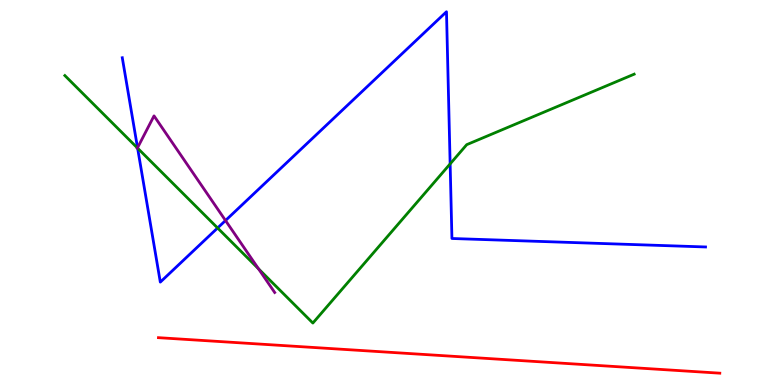[{'lines': ['blue', 'red'], 'intersections': []}, {'lines': ['green', 'red'], 'intersections': []}, {'lines': ['purple', 'red'], 'intersections': []}, {'lines': ['blue', 'green'], 'intersections': [{'x': 1.78, 'y': 6.15}, {'x': 2.81, 'y': 4.08}, {'x': 5.81, 'y': 5.74}]}, {'lines': ['blue', 'purple'], 'intersections': [{'x': 1.77, 'y': 6.16}, {'x': 2.91, 'y': 4.27}]}, {'lines': ['green', 'purple'], 'intersections': [{'x': 1.77, 'y': 6.16}, {'x': 3.34, 'y': 3.02}]}]